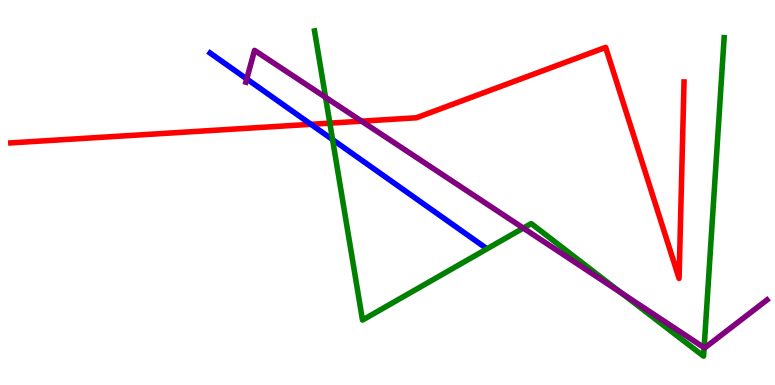[{'lines': ['blue', 'red'], 'intersections': [{'x': 4.01, 'y': 6.77}]}, {'lines': ['green', 'red'], 'intersections': [{'x': 4.26, 'y': 6.8}]}, {'lines': ['purple', 'red'], 'intersections': [{'x': 4.67, 'y': 6.85}]}, {'lines': ['blue', 'green'], 'intersections': [{'x': 4.29, 'y': 6.37}]}, {'lines': ['blue', 'purple'], 'intersections': [{'x': 3.18, 'y': 7.95}]}, {'lines': ['green', 'purple'], 'intersections': [{'x': 4.2, 'y': 7.47}, {'x': 6.75, 'y': 4.08}, {'x': 8.02, 'y': 2.39}, {'x': 9.09, 'y': 0.97}]}]